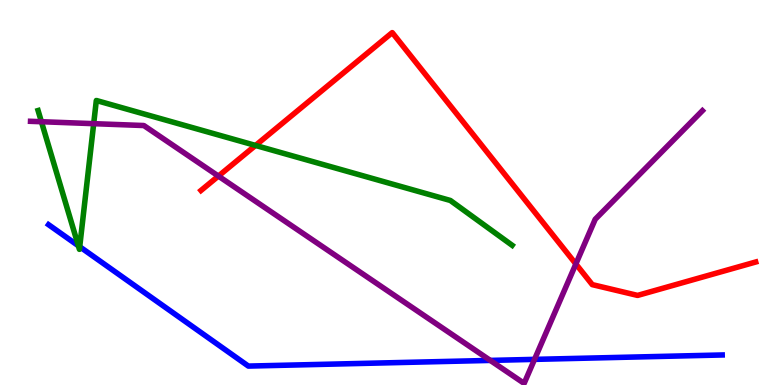[{'lines': ['blue', 'red'], 'intersections': []}, {'lines': ['green', 'red'], 'intersections': [{'x': 3.3, 'y': 6.22}]}, {'lines': ['purple', 'red'], 'intersections': [{'x': 2.82, 'y': 5.43}, {'x': 7.43, 'y': 3.14}]}, {'lines': ['blue', 'green'], 'intersections': [{'x': 1.01, 'y': 3.62}, {'x': 1.03, 'y': 3.59}]}, {'lines': ['blue', 'purple'], 'intersections': [{'x': 6.33, 'y': 0.639}, {'x': 6.9, 'y': 0.666}]}, {'lines': ['green', 'purple'], 'intersections': [{'x': 0.534, 'y': 6.84}, {'x': 1.21, 'y': 6.79}]}]